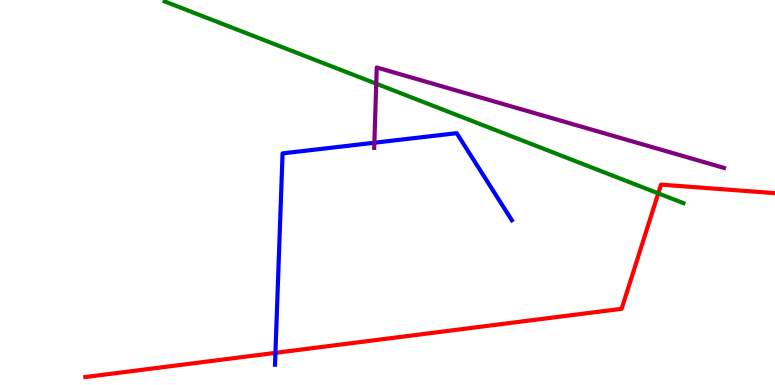[{'lines': ['blue', 'red'], 'intersections': [{'x': 3.55, 'y': 0.835}]}, {'lines': ['green', 'red'], 'intersections': [{'x': 8.49, 'y': 4.98}]}, {'lines': ['purple', 'red'], 'intersections': []}, {'lines': ['blue', 'green'], 'intersections': []}, {'lines': ['blue', 'purple'], 'intersections': [{'x': 4.83, 'y': 6.29}]}, {'lines': ['green', 'purple'], 'intersections': [{'x': 4.85, 'y': 7.83}]}]